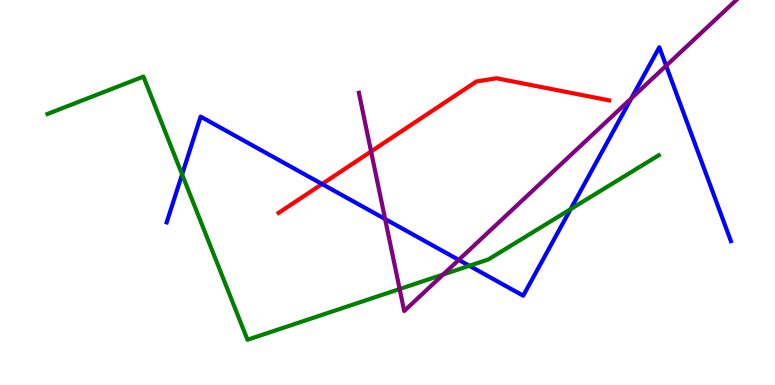[{'lines': ['blue', 'red'], 'intersections': [{'x': 4.16, 'y': 5.22}]}, {'lines': ['green', 'red'], 'intersections': []}, {'lines': ['purple', 'red'], 'intersections': [{'x': 4.79, 'y': 6.07}]}, {'lines': ['blue', 'green'], 'intersections': [{'x': 2.35, 'y': 5.47}, {'x': 6.06, 'y': 3.1}, {'x': 7.36, 'y': 4.57}]}, {'lines': ['blue', 'purple'], 'intersections': [{'x': 4.97, 'y': 4.31}, {'x': 5.92, 'y': 3.25}, {'x': 8.15, 'y': 7.45}, {'x': 8.6, 'y': 8.29}]}, {'lines': ['green', 'purple'], 'intersections': [{'x': 5.16, 'y': 2.49}, {'x': 5.72, 'y': 2.87}]}]